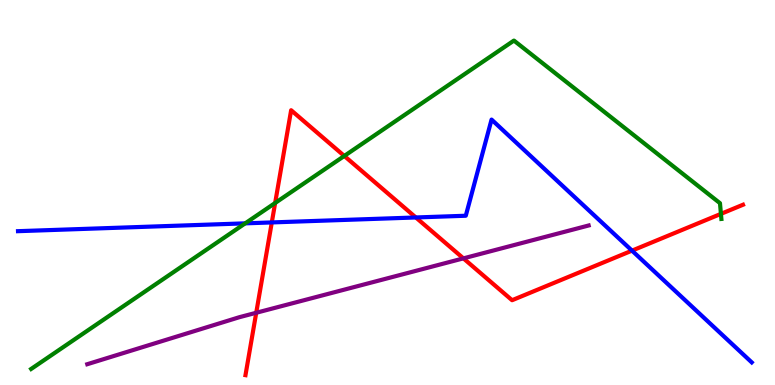[{'lines': ['blue', 'red'], 'intersections': [{'x': 3.51, 'y': 4.22}, {'x': 5.37, 'y': 4.35}, {'x': 8.15, 'y': 3.49}]}, {'lines': ['green', 'red'], 'intersections': [{'x': 3.55, 'y': 4.73}, {'x': 4.44, 'y': 5.95}, {'x': 9.3, 'y': 4.44}]}, {'lines': ['purple', 'red'], 'intersections': [{'x': 3.31, 'y': 1.88}, {'x': 5.98, 'y': 3.29}]}, {'lines': ['blue', 'green'], 'intersections': [{'x': 3.16, 'y': 4.2}]}, {'lines': ['blue', 'purple'], 'intersections': []}, {'lines': ['green', 'purple'], 'intersections': []}]